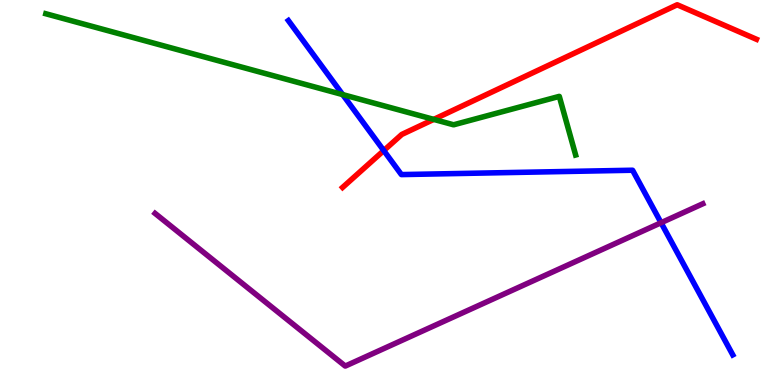[{'lines': ['blue', 'red'], 'intersections': [{'x': 4.95, 'y': 6.09}]}, {'lines': ['green', 'red'], 'intersections': [{'x': 5.6, 'y': 6.9}]}, {'lines': ['purple', 'red'], 'intersections': []}, {'lines': ['blue', 'green'], 'intersections': [{'x': 4.42, 'y': 7.54}]}, {'lines': ['blue', 'purple'], 'intersections': [{'x': 8.53, 'y': 4.21}]}, {'lines': ['green', 'purple'], 'intersections': []}]